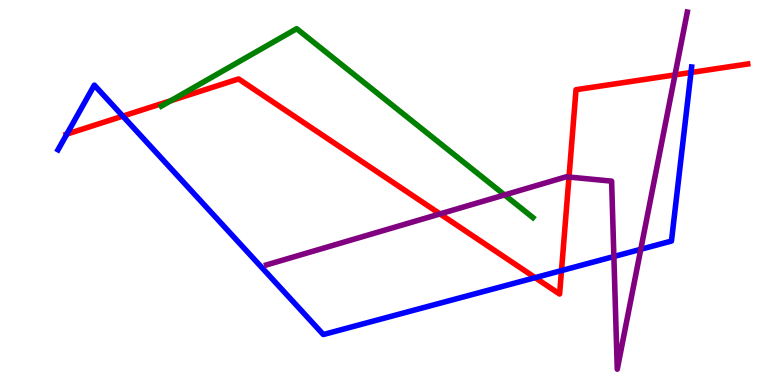[{'lines': ['blue', 'red'], 'intersections': [{'x': 0.862, 'y': 6.52}, {'x': 1.58, 'y': 6.98}, {'x': 6.91, 'y': 2.79}, {'x': 7.25, 'y': 2.97}, {'x': 8.92, 'y': 8.12}]}, {'lines': ['green', 'red'], 'intersections': [{'x': 2.2, 'y': 7.38}]}, {'lines': ['purple', 'red'], 'intersections': [{'x': 5.68, 'y': 4.44}, {'x': 7.34, 'y': 5.4}, {'x': 8.71, 'y': 8.05}]}, {'lines': ['blue', 'green'], 'intersections': []}, {'lines': ['blue', 'purple'], 'intersections': [{'x': 7.92, 'y': 3.34}, {'x': 8.27, 'y': 3.52}]}, {'lines': ['green', 'purple'], 'intersections': [{'x': 6.51, 'y': 4.94}]}]